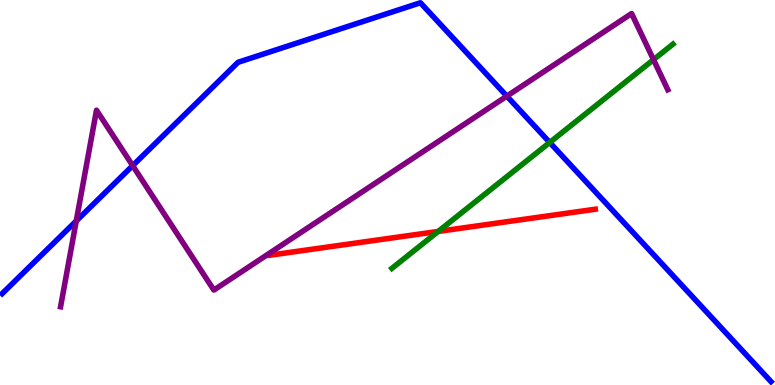[{'lines': ['blue', 'red'], 'intersections': []}, {'lines': ['green', 'red'], 'intersections': [{'x': 5.65, 'y': 3.99}]}, {'lines': ['purple', 'red'], 'intersections': []}, {'lines': ['blue', 'green'], 'intersections': [{'x': 7.09, 'y': 6.3}]}, {'lines': ['blue', 'purple'], 'intersections': [{'x': 0.984, 'y': 4.26}, {'x': 1.71, 'y': 5.7}, {'x': 6.54, 'y': 7.5}]}, {'lines': ['green', 'purple'], 'intersections': [{'x': 8.43, 'y': 8.45}]}]